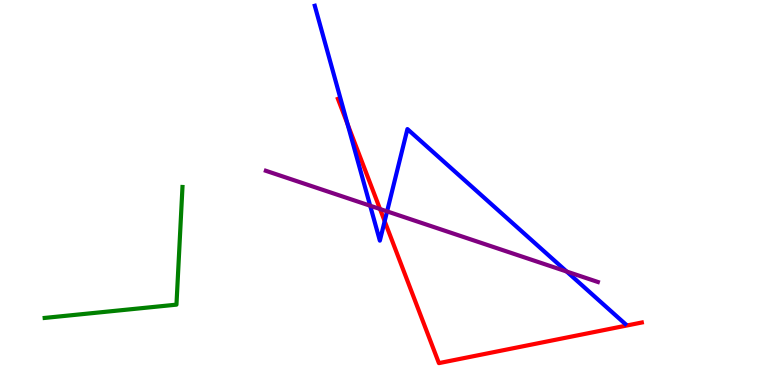[{'lines': ['blue', 'red'], 'intersections': [{'x': 4.48, 'y': 6.77}, {'x': 4.96, 'y': 4.25}]}, {'lines': ['green', 'red'], 'intersections': []}, {'lines': ['purple', 'red'], 'intersections': [{'x': 4.9, 'y': 4.57}]}, {'lines': ['blue', 'green'], 'intersections': []}, {'lines': ['blue', 'purple'], 'intersections': [{'x': 4.78, 'y': 4.66}, {'x': 4.99, 'y': 4.51}, {'x': 7.31, 'y': 2.95}]}, {'lines': ['green', 'purple'], 'intersections': []}]